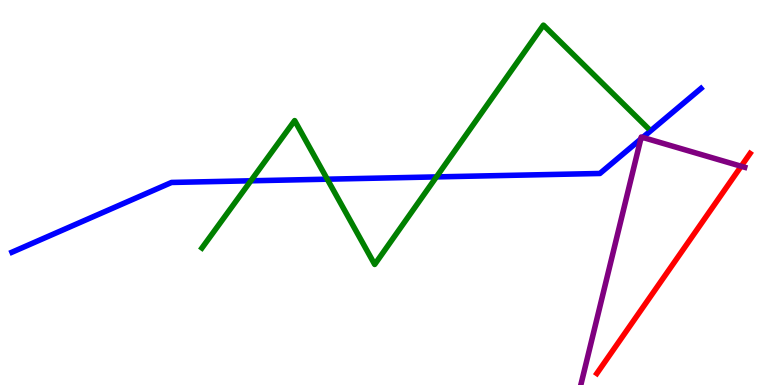[{'lines': ['blue', 'red'], 'intersections': []}, {'lines': ['green', 'red'], 'intersections': []}, {'lines': ['purple', 'red'], 'intersections': [{'x': 9.56, 'y': 5.68}]}, {'lines': ['blue', 'green'], 'intersections': [{'x': 3.24, 'y': 5.3}, {'x': 4.22, 'y': 5.35}, {'x': 5.63, 'y': 5.41}]}, {'lines': ['blue', 'purple'], 'intersections': [{'x': 8.27, 'y': 6.39}, {'x': 8.29, 'y': 6.43}]}, {'lines': ['green', 'purple'], 'intersections': []}]